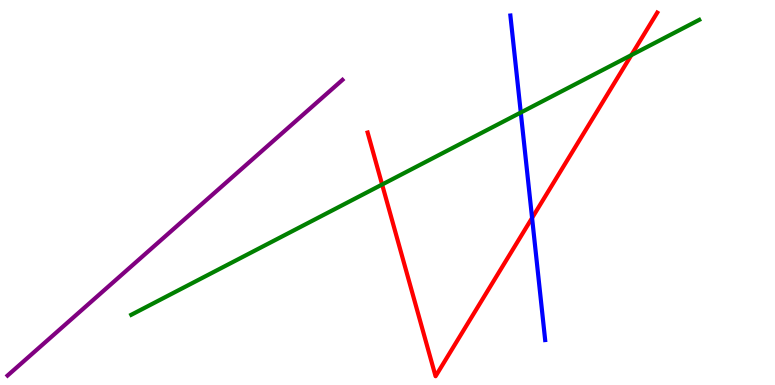[{'lines': ['blue', 'red'], 'intersections': [{'x': 6.87, 'y': 4.34}]}, {'lines': ['green', 'red'], 'intersections': [{'x': 4.93, 'y': 5.21}, {'x': 8.15, 'y': 8.57}]}, {'lines': ['purple', 'red'], 'intersections': []}, {'lines': ['blue', 'green'], 'intersections': [{'x': 6.72, 'y': 7.08}]}, {'lines': ['blue', 'purple'], 'intersections': []}, {'lines': ['green', 'purple'], 'intersections': []}]